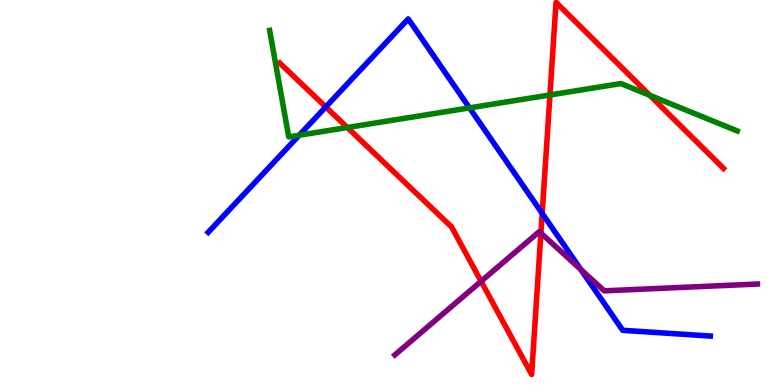[{'lines': ['blue', 'red'], 'intersections': [{'x': 4.2, 'y': 7.22}, {'x': 7.0, 'y': 4.46}]}, {'lines': ['green', 'red'], 'intersections': [{'x': 4.48, 'y': 6.69}, {'x': 7.1, 'y': 7.53}, {'x': 8.38, 'y': 7.52}]}, {'lines': ['purple', 'red'], 'intersections': [{'x': 6.21, 'y': 2.69}, {'x': 6.98, 'y': 3.94}]}, {'lines': ['blue', 'green'], 'intersections': [{'x': 3.86, 'y': 6.49}, {'x': 6.06, 'y': 7.2}]}, {'lines': ['blue', 'purple'], 'intersections': [{'x': 7.5, 'y': 3.0}]}, {'lines': ['green', 'purple'], 'intersections': []}]